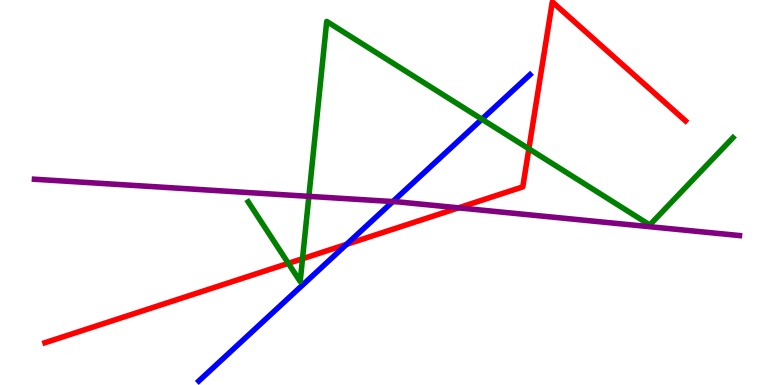[{'lines': ['blue', 'red'], 'intersections': [{'x': 4.47, 'y': 3.65}]}, {'lines': ['green', 'red'], 'intersections': [{'x': 3.72, 'y': 3.16}, {'x': 3.9, 'y': 3.28}, {'x': 6.82, 'y': 6.14}]}, {'lines': ['purple', 'red'], 'intersections': [{'x': 5.92, 'y': 4.6}]}, {'lines': ['blue', 'green'], 'intersections': [{'x': 6.22, 'y': 6.9}]}, {'lines': ['blue', 'purple'], 'intersections': [{'x': 5.07, 'y': 4.76}]}, {'lines': ['green', 'purple'], 'intersections': [{'x': 3.99, 'y': 4.9}]}]